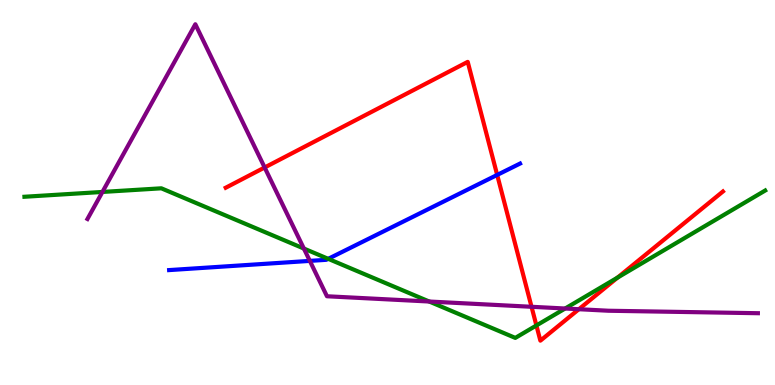[{'lines': ['blue', 'red'], 'intersections': [{'x': 6.42, 'y': 5.46}]}, {'lines': ['green', 'red'], 'intersections': [{'x': 6.92, 'y': 1.55}, {'x': 7.97, 'y': 2.79}]}, {'lines': ['purple', 'red'], 'intersections': [{'x': 3.41, 'y': 5.65}, {'x': 6.86, 'y': 2.03}, {'x': 7.47, 'y': 1.97}]}, {'lines': ['blue', 'green'], 'intersections': [{'x': 4.24, 'y': 3.28}]}, {'lines': ['blue', 'purple'], 'intersections': [{'x': 4.0, 'y': 3.22}]}, {'lines': ['green', 'purple'], 'intersections': [{'x': 1.32, 'y': 5.01}, {'x': 3.92, 'y': 3.54}, {'x': 5.54, 'y': 2.17}, {'x': 7.29, 'y': 1.99}]}]